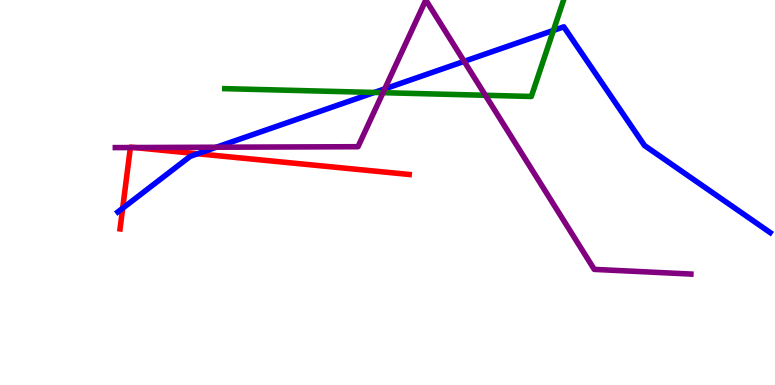[{'lines': ['blue', 'red'], 'intersections': [{'x': 1.58, 'y': 4.59}, {'x': 2.55, 'y': 6.01}]}, {'lines': ['green', 'red'], 'intersections': []}, {'lines': ['purple', 'red'], 'intersections': [{'x': 1.68, 'y': 6.17}, {'x': 1.73, 'y': 6.17}]}, {'lines': ['blue', 'green'], 'intersections': [{'x': 4.83, 'y': 7.6}, {'x': 7.14, 'y': 9.21}]}, {'lines': ['blue', 'purple'], 'intersections': [{'x': 2.79, 'y': 6.18}, {'x': 4.96, 'y': 7.69}, {'x': 5.99, 'y': 8.41}]}, {'lines': ['green', 'purple'], 'intersections': [{'x': 4.94, 'y': 7.59}, {'x': 6.26, 'y': 7.52}]}]